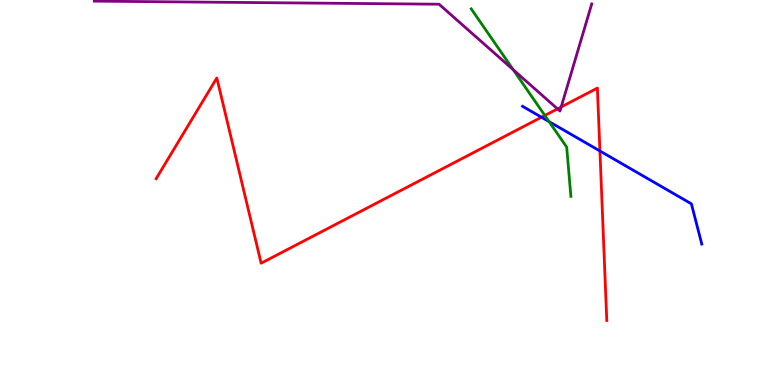[{'lines': ['blue', 'red'], 'intersections': [{'x': 6.99, 'y': 6.96}, {'x': 7.74, 'y': 6.08}]}, {'lines': ['green', 'red'], 'intersections': [{'x': 7.03, 'y': 7.0}]}, {'lines': ['purple', 'red'], 'intersections': [{'x': 7.19, 'y': 7.17}, {'x': 7.24, 'y': 7.22}]}, {'lines': ['blue', 'green'], 'intersections': [{'x': 7.09, 'y': 6.84}]}, {'lines': ['blue', 'purple'], 'intersections': []}, {'lines': ['green', 'purple'], 'intersections': [{'x': 6.62, 'y': 8.19}]}]